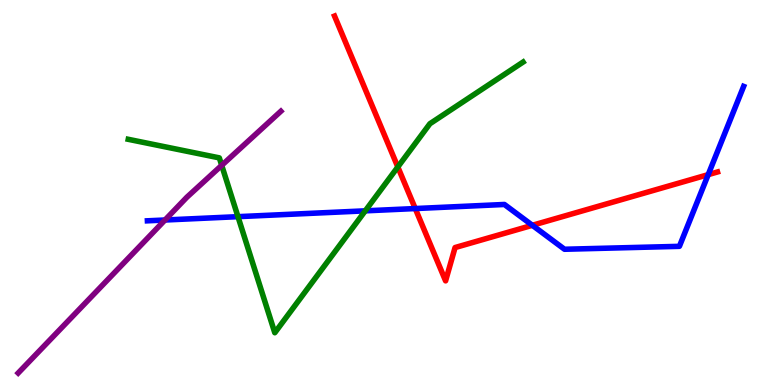[{'lines': ['blue', 'red'], 'intersections': [{'x': 5.36, 'y': 4.58}, {'x': 6.87, 'y': 4.15}, {'x': 9.14, 'y': 5.46}]}, {'lines': ['green', 'red'], 'intersections': [{'x': 5.13, 'y': 5.66}]}, {'lines': ['purple', 'red'], 'intersections': []}, {'lines': ['blue', 'green'], 'intersections': [{'x': 3.07, 'y': 4.37}, {'x': 4.71, 'y': 4.52}]}, {'lines': ['blue', 'purple'], 'intersections': [{'x': 2.13, 'y': 4.29}]}, {'lines': ['green', 'purple'], 'intersections': [{'x': 2.86, 'y': 5.71}]}]